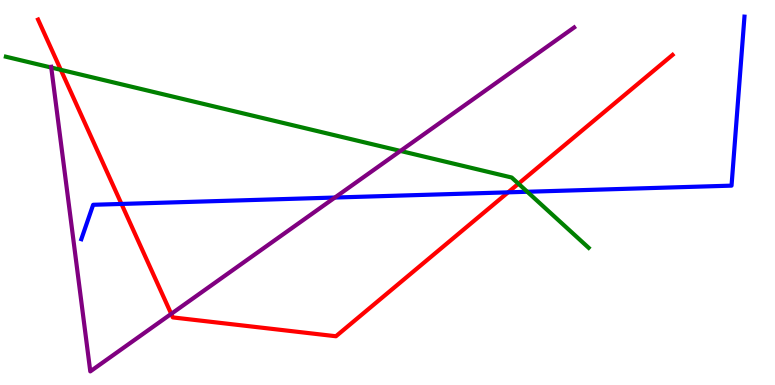[{'lines': ['blue', 'red'], 'intersections': [{'x': 1.57, 'y': 4.7}, {'x': 6.56, 'y': 5.0}]}, {'lines': ['green', 'red'], 'intersections': [{'x': 0.785, 'y': 8.19}, {'x': 6.69, 'y': 5.23}]}, {'lines': ['purple', 'red'], 'intersections': [{'x': 2.21, 'y': 1.85}]}, {'lines': ['blue', 'green'], 'intersections': [{'x': 6.8, 'y': 5.02}]}, {'lines': ['blue', 'purple'], 'intersections': [{'x': 4.32, 'y': 4.87}]}, {'lines': ['green', 'purple'], 'intersections': [{'x': 0.661, 'y': 8.25}, {'x': 5.17, 'y': 6.08}]}]